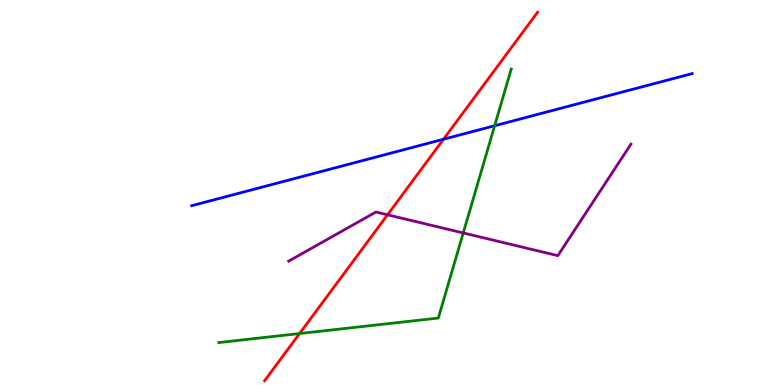[{'lines': ['blue', 'red'], 'intersections': [{'x': 5.72, 'y': 6.38}]}, {'lines': ['green', 'red'], 'intersections': [{'x': 3.87, 'y': 1.34}]}, {'lines': ['purple', 'red'], 'intersections': [{'x': 5.0, 'y': 4.42}]}, {'lines': ['blue', 'green'], 'intersections': [{'x': 6.38, 'y': 6.73}]}, {'lines': ['blue', 'purple'], 'intersections': []}, {'lines': ['green', 'purple'], 'intersections': [{'x': 5.98, 'y': 3.95}]}]